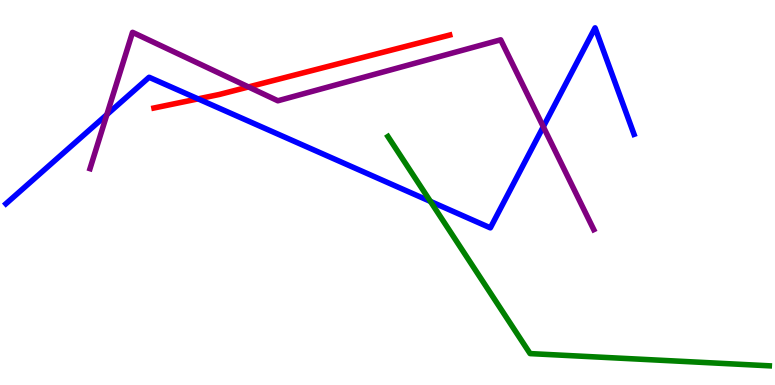[{'lines': ['blue', 'red'], 'intersections': [{'x': 2.56, 'y': 7.43}]}, {'lines': ['green', 'red'], 'intersections': []}, {'lines': ['purple', 'red'], 'intersections': [{'x': 3.21, 'y': 7.74}]}, {'lines': ['blue', 'green'], 'intersections': [{'x': 5.55, 'y': 4.77}]}, {'lines': ['blue', 'purple'], 'intersections': [{'x': 1.38, 'y': 7.02}, {'x': 7.01, 'y': 6.71}]}, {'lines': ['green', 'purple'], 'intersections': []}]